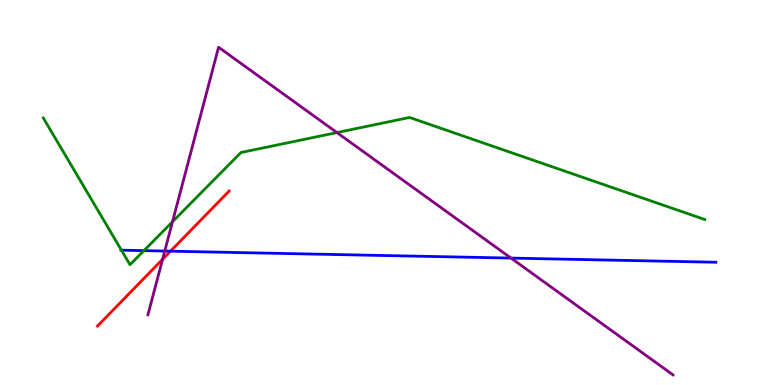[{'lines': ['blue', 'red'], 'intersections': [{'x': 2.2, 'y': 3.48}]}, {'lines': ['green', 'red'], 'intersections': []}, {'lines': ['purple', 'red'], 'intersections': [{'x': 2.1, 'y': 3.27}]}, {'lines': ['blue', 'green'], 'intersections': [{'x': 1.57, 'y': 3.5}, {'x': 1.86, 'y': 3.49}]}, {'lines': ['blue', 'purple'], 'intersections': [{'x': 2.13, 'y': 3.48}, {'x': 6.59, 'y': 3.3}]}, {'lines': ['green', 'purple'], 'intersections': [{'x': 2.23, 'y': 4.24}, {'x': 4.35, 'y': 6.56}]}]